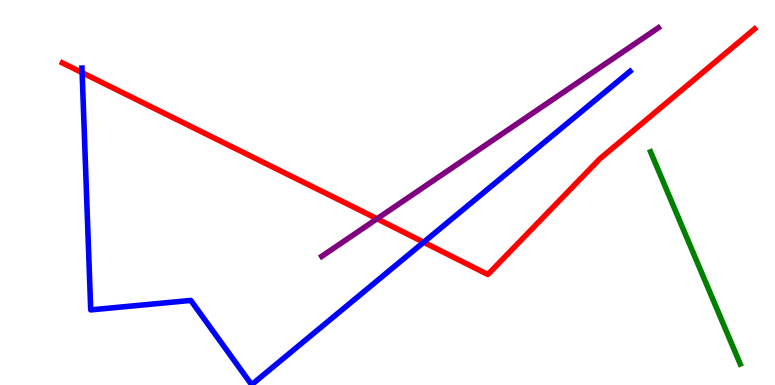[{'lines': ['blue', 'red'], 'intersections': [{'x': 1.06, 'y': 8.11}, {'x': 5.47, 'y': 3.71}]}, {'lines': ['green', 'red'], 'intersections': []}, {'lines': ['purple', 'red'], 'intersections': [{'x': 4.86, 'y': 4.32}]}, {'lines': ['blue', 'green'], 'intersections': []}, {'lines': ['blue', 'purple'], 'intersections': []}, {'lines': ['green', 'purple'], 'intersections': []}]